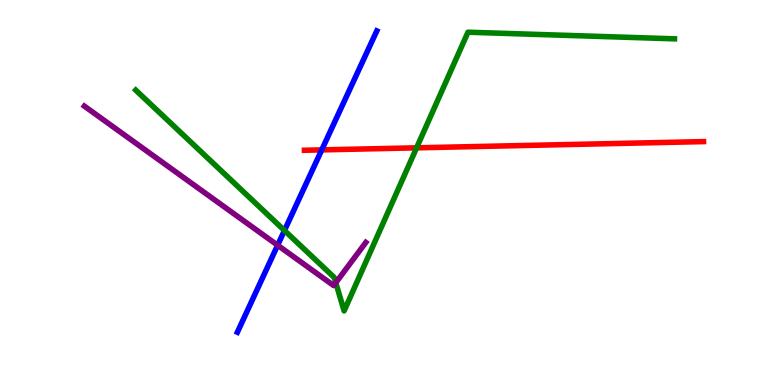[{'lines': ['blue', 'red'], 'intersections': [{'x': 4.15, 'y': 6.11}]}, {'lines': ['green', 'red'], 'intersections': [{'x': 5.38, 'y': 6.16}]}, {'lines': ['purple', 'red'], 'intersections': []}, {'lines': ['blue', 'green'], 'intersections': [{'x': 3.67, 'y': 4.01}]}, {'lines': ['blue', 'purple'], 'intersections': [{'x': 3.58, 'y': 3.63}]}, {'lines': ['green', 'purple'], 'intersections': [{'x': 4.33, 'y': 2.66}]}]